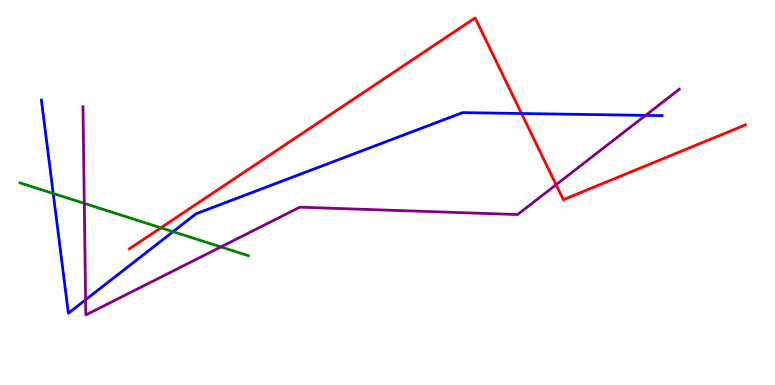[{'lines': ['blue', 'red'], 'intersections': [{'x': 6.73, 'y': 7.05}]}, {'lines': ['green', 'red'], 'intersections': [{'x': 2.08, 'y': 4.08}]}, {'lines': ['purple', 'red'], 'intersections': [{'x': 7.18, 'y': 5.2}]}, {'lines': ['blue', 'green'], 'intersections': [{'x': 0.687, 'y': 4.97}, {'x': 2.23, 'y': 3.98}]}, {'lines': ['blue', 'purple'], 'intersections': [{'x': 1.1, 'y': 2.21}, {'x': 8.33, 'y': 7.0}]}, {'lines': ['green', 'purple'], 'intersections': [{'x': 1.09, 'y': 4.72}, {'x': 2.85, 'y': 3.59}]}]